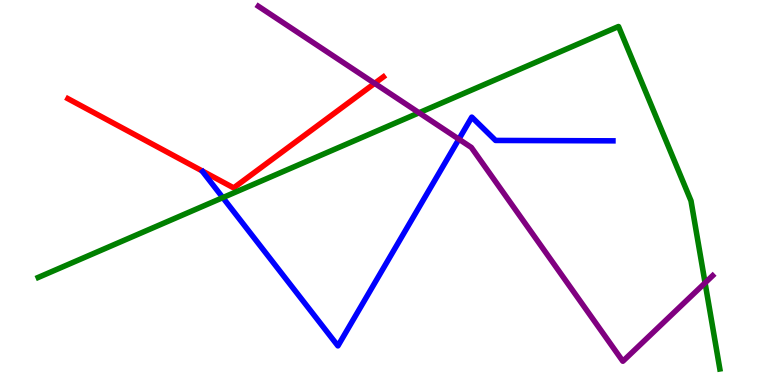[{'lines': ['blue', 'red'], 'intersections': []}, {'lines': ['green', 'red'], 'intersections': []}, {'lines': ['purple', 'red'], 'intersections': [{'x': 4.83, 'y': 7.84}]}, {'lines': ['blue', 'green'], 'intersections': [{'x': 2.88, 'y': 4.87}]}, {'lines': ['blue', 'purple'], 'intersections': [{'x': 5.92, 'y': 6.38}]}, {'lines': ['green', 'purple'], 'intersections': [{'x': 5.41, 'y': 7.07}, {'x': 9.1, 'y': 2.65}]}]